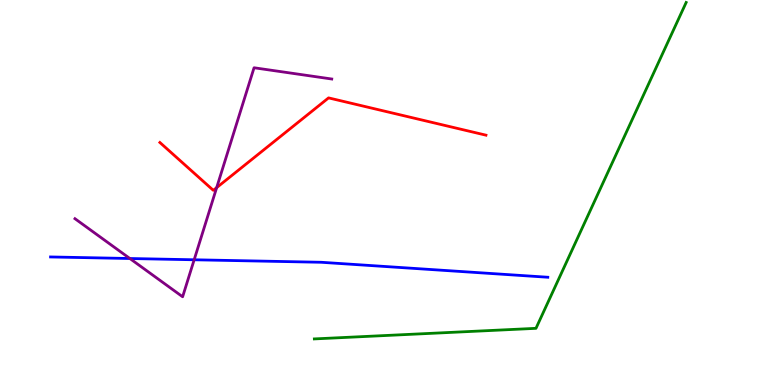[{'lines': ['blue', 'red'], 'intersections': []}, {'lines': ['green', 'red'], 'intersections': []}, {'lines': ['purple', 'red'], 'intersections': [{'x': 2.8, 'y': 5.13}]}, {'lines': ['blue', 'green'], 'intersections': []}, {'lines': ['blue', 'purple'], 'intersections': [{'x': 1.68, 'y': 3.29}, {'x': 2.51, 'y': 3.25}]}, {'lines': ['green', 'purple'], 'intersections': []}]